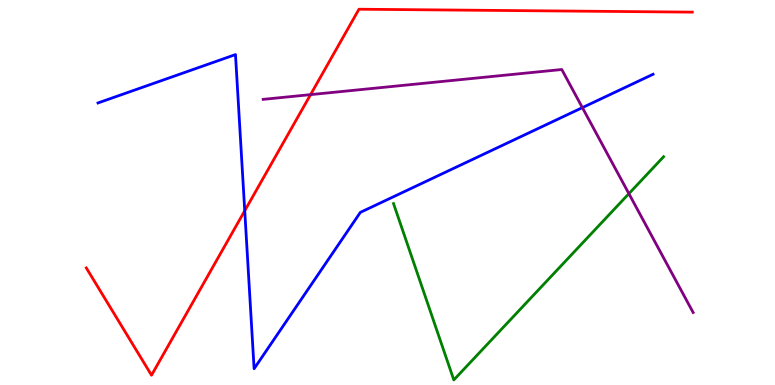[{'lines': ['blue', 'red'], 'intersections': [{'x': 3.16, 'y': 4.53}]}, {'lines': ['green', 'red'], 'intersections': []}, {'lines': ['purple', 'red'], 'intersections': [{'x': 4.01, 'y': 7.54}]}, {'lines': ['blue', 'green'], 'intersections': []}, {'lines': ['blue', 'purple'], 'intersections': [{'x': 7.51, 'y': 7.2}]}, {'lines': ['green', 'purple'], 'intersections': [{'x': 8.11, 'y': 4.97}]}]